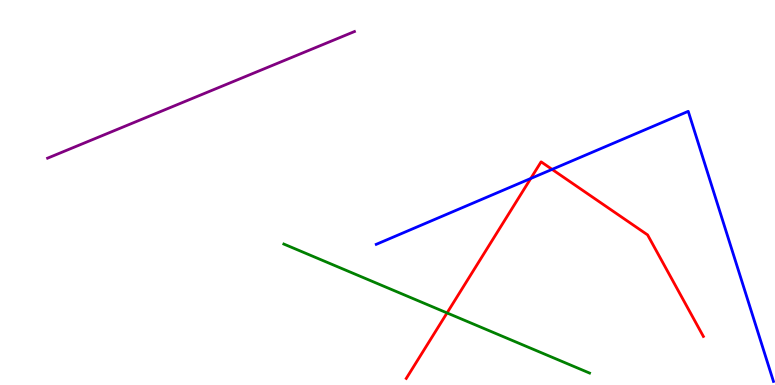[{'lines': ['blue', 'red'], 'intersections': [{'x': 6.85, 'y': 5.36}, {'x': 7.12, 'y': 5.6}]}, {'lines': ['green', 'red'], 'intersections': [{'x': 5.77, 'y': 1.87}]}, {'lines': ['purple', 'red'], 'intersections': []}, {'lines': ['blue', 'green'], 'intersections': []}, {'lines': ['blue', 'purple'], 'intersections': []}, {'lines': ['green', 'purple'], 'intersections': []}]